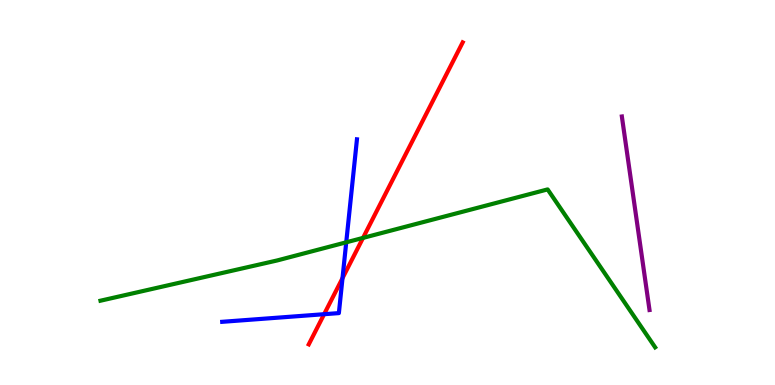[{'lines': ['blue', 'red'], 'intersections': [{'x': 4.18, 'y': 1.84}, {'x': 4.42, 'y': 2.78}]}, {'lines': ['green', 'red'], 'intersections': [{'x': 4.68, 'y': 3.82}]}, {'lines': ['purple', 'red'], 'intersections': []}, {'lines': ['blue', 'green'], 'intersections': [{'x': 4.47, 'y': 3.71}]}, {'lines': ['blue', 'purple'], 'intersections': []}, {'lines': ['green', 'purple'], 'intersections': []}]